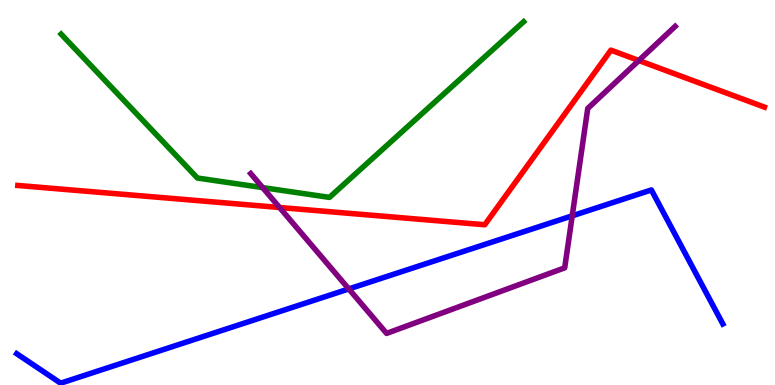[{'lines': ['blue', 'red'], 'intersections': []}, {'lines': ['green', 'red'], 'intersections': []}, {'lines': ['purple', 'red'], 'intersections': [{'x': 3.61, 'y': 4.61}, {'x': 8.24, 'y': 8.43}]}, {'lines': ['blue', 'green'], 'intersections': []}, {'lines': ['blue', 'purple'], 'intersections': [{'x': 4.5, 'y': 2.5}, {'x': 7.38, 'y': 4.39}]}, {'lines': ['green', 'purple'], 'intersections': [{'x': 3.39, 'y': 5.13}]}]